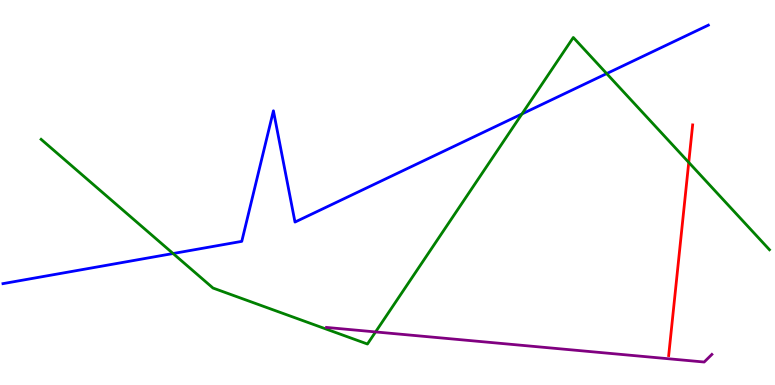[{'lines': ['blue', 'red'], 'intersections': []}, {'lines': ['green', 'red'], 'intersections': [{'x': 8.89, 'y': 5.78}]}, {'lines': ['purple', 'red'], 'intersections': []}, {'lines': ['blue', 'green'], 'intersections': [{'x': 2.23, 'y': 3.42}, {'x': 6.73, 'y': 7.04}, {'x': 7.83, 'y': 8.09}]}, {'lines': ['blue', 'purple'], 'intersections': []}, {'lines': ['green', 'purple'], 'intersections': [{'x': 4.85, 'y': 1.38}]}]